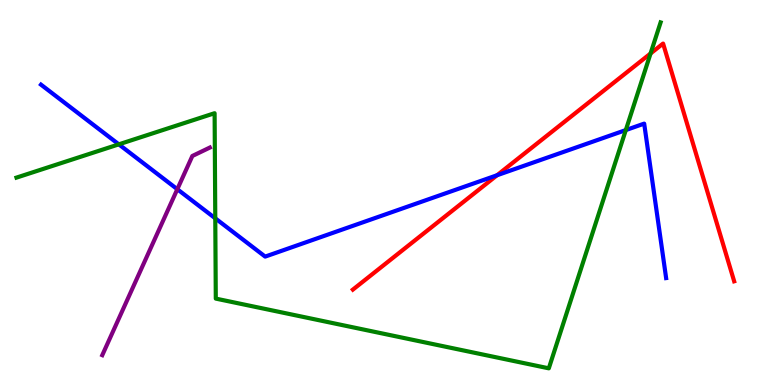[{'lines': ['blue', 'red'], 'intersections': [{'x': 6.41, 'y': 5.45}]}, {'lines': ['green', 'red'], 'intersections': [{'x': 8.39, 'y': 8.61}]}, {'lines': ['purple', 'red'], 'intersections': []}, {'lines': ['blue', 'green'], 'intersections': [{'x': 1.53, 'y': 6.25}, {'x': 2.78, 'y': 4.33}, {'x': 8.08, 'y': 6.62}]}, {'lines': ['blue', 'purple'], 'intersections': [{'x': 2.29, 'y': 5.09}]}, {'lines': ['green', 'purple'], 'intersections': []}]